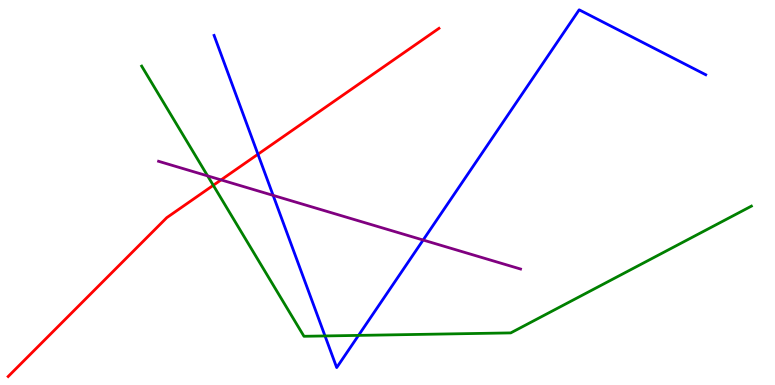[{'lines': ['blue', 'red'], 'intersections': [{'x': 3.33, 'y': 5.99}]}, {'lines': ['green', 'red'], 'intersections': [{'x': 2.75, 'y': 5.19}]}, {'lines': ['purple', 'red'], 'intersections': [{'x': 2.85, 'y': 5.33}]}, {'lines': ['blue', 'green'], 'intersections': [{'x': 4.19, 'y': 1.27}, {'x': 4.63, 'y': 1.29}]}, {'lines': ['blue', 'purple'], 'intersections': [{'x': 3.52, 'y': 4.92}, {'x': 5.46, 'y': 3.77}]}, {'lines': ['green', 'purple'], 'intersections': [{'x': 2.68, 'y': 5.43}]}]